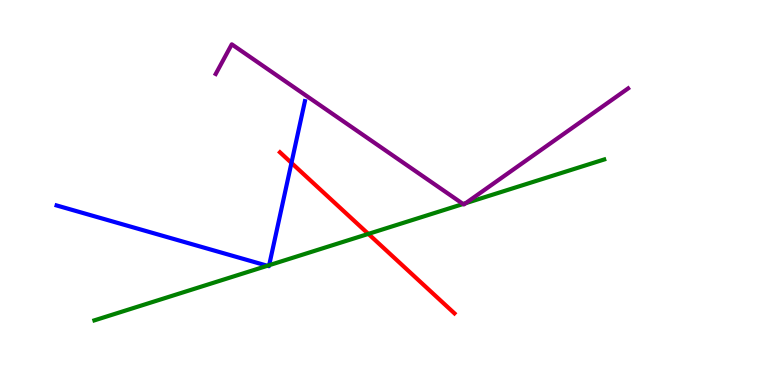[{'lines': ['blue', 'red'], 'intersections': [{'x': 3.76, 'y': 5.77}]}, {'lines': ['green', 'red'], 'intersections': [{'x': 4.75, 'y': 3.92}]}, {'lines': ['purple', 'red'], 'intersections': []}, {'lines': ['blue', 'green'], 'intersections': [{'x': 3.45, 'y': 3.1}, {'x': 3.47, 'y': 3.11}]}, {'lines': ['blue', 'purple'], 'intersections': []}, {'lines': ['green', 'purple'], 'intersections': [{'x': 5.98, 'y': 4.7}, {'x': 6.01, 'y': 4.72}]}]